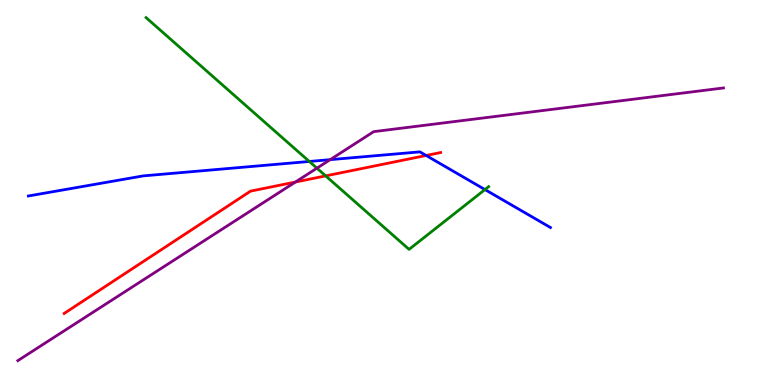[{'lines': ['blue', 'red'], 'intersections': [{'x': 5.5, 'y': 5.96}]}, {'lines': ['green', 'red'], 'intersections': [{'x': 4.2, 'y': 5.43}]}, {'lines': ['purple', 'red'], 'intersections': [{'x': 3.81, 'y': 5.27}]}, {'lines': ['blue', 'green'], 'intersections': [{'x': 3.99, 'y': 5.81}, {'x': 6.26, 'y': 5.08}]}, {'lines': ['blue', 'purple'], 'intersections': [{'x': 4.26, 'y': 5.85}]}, {'lines': ['green', 'purple'], 'intersections': [{'x': 4.09, 'y': 5.63}]}]